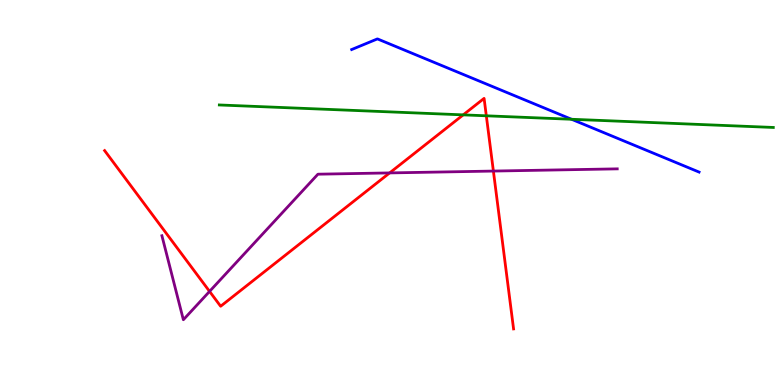[{'lines': ['blue', 'red'], 'intersections': []}, {'lines': ['green', 'red'], 'intersections': [{'x': 5.98, 'y': 7.02}, {'x': 6.28, 'y': 6.99}]}, {'lines': ['purple', 'red'], 'intersections': [{'x': 2.7, 'y': 2.43}, {'x': 5.03, 'y': 5.51}, {'x': 6.37, 'y': 5.56}]}, {'lines': ['blue', 'green'], 'intersections': [{'x': 7.37, 'y': 6.9}]}, {'lines': ['blue', 'purple'], 'intersections': []}, {'lines': ['green', 'purple'], 'intersections': []}]